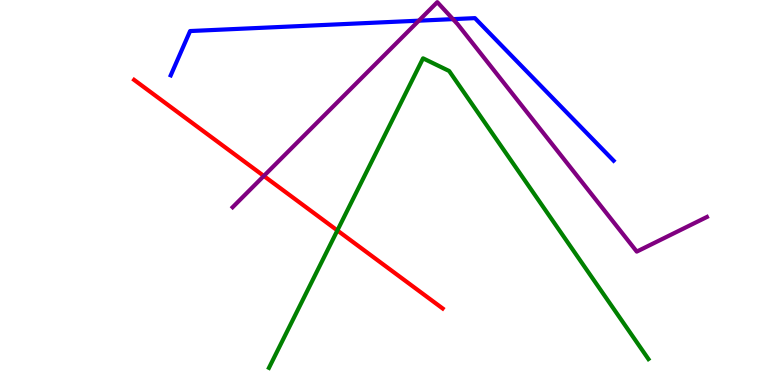[{'lines': ['blue', 'red'], 'intersections': []}, {'lines': ['green', 'red'], 'intersections': [{'x': 4.35, 'y': 4.01}]}, {'lines': ['purple', 'red'], 'intersections': [{'x': 3.4, 'y': 5.43}]}, {'lines': ['blue', 'green'], 'intersections': []}, {'lines': ['blue', 'purple'], 'intersections': [{'x': 5.4, 'y': 9.46}, {'x': 5.84, 'y': 9.5}]}, {'lines': ['green', 'purple'], 'intersections': []}]